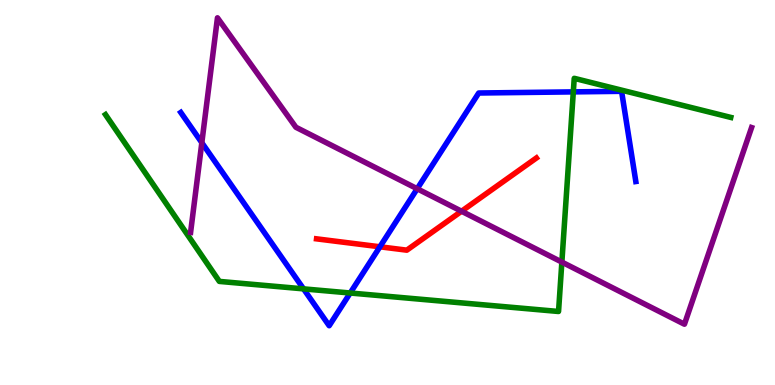[{'lines': ['blue', 'red'], 'intersections': [{'x': 4.9, 'y': 3.59}]}, {'lines': ['green', 'red'], 'intersections': []}, {'lines': ['purple', 'red'], 'intersections': [{'x': 5.96, 'y': 4.51}]}, {'lines': ['blue', 'green'], 'intersections': [{'x': 3.92, 'y': 2.5}, {'x': 4.52, 'y': 2.39}, {'x': 7.4, 'y': 7.61}]}, {'lines': ['blue', 'purple'], 'intersections': [{'x': 2.6, 'y': 6.29}, {'x': 5.38, 'y': 5.1}]}, {'lines': ['green', 'purple'], 'intersections': [{'x': 7.25, 'y': 3.19}]}]